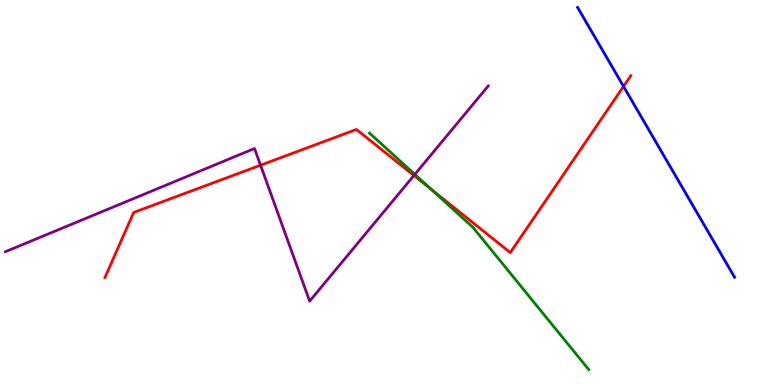[{'lines': ['blue', 'red'], 'intersections': [{'x': 8.05, 'y': 7.76}]}, {'lines': ['green', 'red'], 'intersections': [{'x': 5.56, 'y': 5.08}]}, {'lines': ['purple', 'red'], 'intersections': [{'x': 3.36, 'y': 5.71}, {'x': 5.34, 'y': 5.44}]}, {'lines': ['blue', 'green'], 'intersections': []}, {'lines': ['blue', 'purple'], 'intersections': []}, {'lines': ['green', 'purple'], 'intersections': [{'x': 5.35, 'y': 5.47}]}]